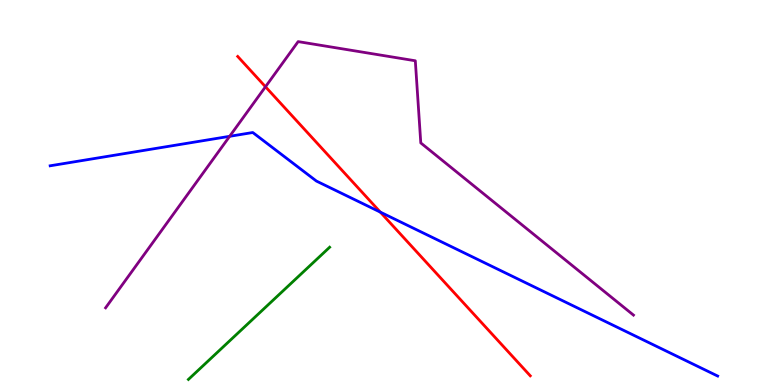[{'lines': ['blue', 'red'], 'intersections': [{'x': 4.91, 'y': 4.49}]}, {'lines': ['green', 'red'], 'intersections': []}, {'lines': ['purple', 'red'], 'intersections': [{'x': 3.43, 'y': 7.75}]}, {'lines': ['blue', 'green'], 'intersections': []}, {'lines': ['blue', 'purple'], 'intersections': [{'x': 2.96, 'y': 6.46}]}, {'lines': ['green', 'purple'], 'intersections': []}]